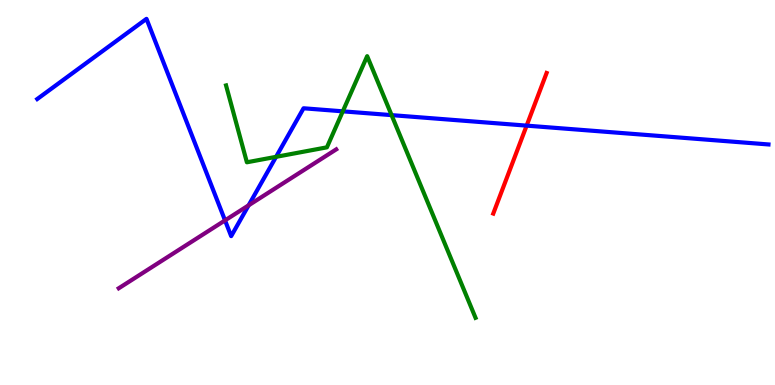[{'lines': ['blue', 'red'], 'intersections': [{'x': 6.8, 'y': 6.74}]}, {'lines': ['green', 'red'], 'intersections': []}, {'lines': ['purple', 'red'], 'intersections': []}, {'lines': ['blue', 'green'], 'intersections': [{'x': 3.56, 'y': 5.93}, {'x': 4.42, 'y': 7.11}, {'x': 5.05, 'y': 7.01}]}, {'lines': ['blue', 'purple'], 'intersections': [{'x': 2.9, 'y': 4.28}, {'x': 3.21, 'y': 4.67}]}, {'lines': ['green', 'purple'], 'intersections': []}]